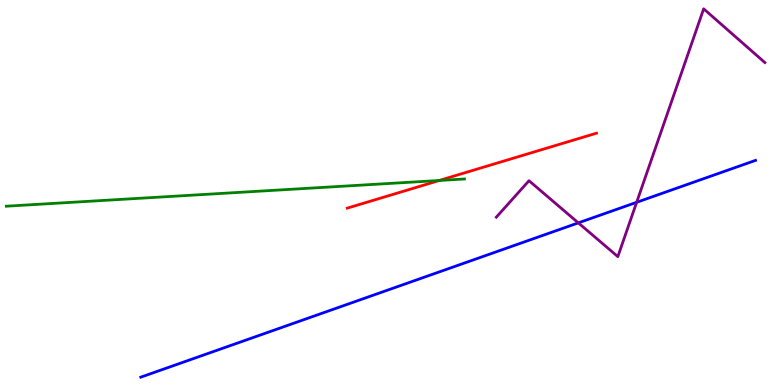[{'lines': ['blue', 'red'], 'intersections': []}, {'lines': ['green', 'red'], 'intersections': [{'x': 5.67, 'y': 5.31}]}, {'lines': ['purple', 'red'], 'intersections': []}, {'lines': ['blue', 'green'], 'intersections': []}, {'lines': ['blue', 'purple'], 'intersections': [{'x': 7.46, 'y': 4.21}, {'x': 8.21, 'y': 4.75}]}, {'lines': ['green', 'purple'], 'intersections': []}]